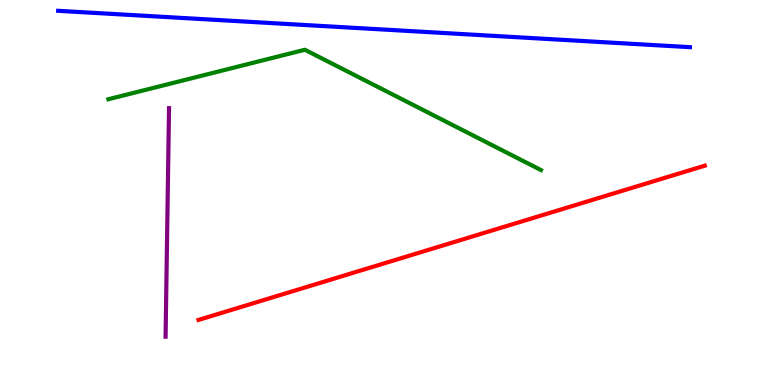[{'lines': ['blue', 'red'], 'intersections': []}, {'lines': ['green', 'red'], 'intersections': []}, {'lines': ['purple', 'red'], 'intersections': []}, {'lines': ['blue', 'green'], 'intersections': []}, {'lines': ['blue', 'purple'], 'intersections': []}, {'lines': ['green', 'purple'], 'intersections': []}]